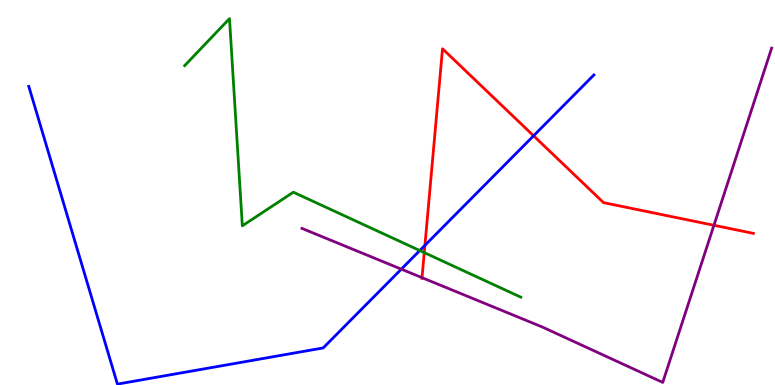[{'lines': ['blue', 'red'], 'intersections': [{'x': 5.48, 'y': 3.63}, {'x': 6.88, 'y': 6.47}]}, {'lines': ['green', 'red'], 'intersections': [{'x': 5.47, 'y': 3.44}]}, {'lines': ['purple', 'red'], 'intersections': [{'x': 5.45, 'y': 2.79}, {'x': 9.21, 'y': 4.15}]}, {'lines': ['blue', 'green'], 'intersections': [{'x': 5.42, 'y': 3.49}]}, {'lines': ['blue', 'purple'], 'intersections': [{'x': 5.18, 'y': 3.01}]}, {'lines': ['green', 'purple'], 'intersections': []}]